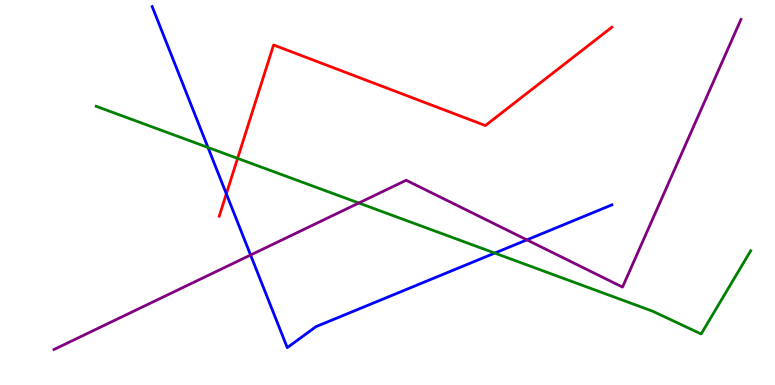[{'lines': ['blue', 'red'], 'intersections': [{'x': 2.92, 'y': 4.97}]}, {'lines': ['green', 'red'], 'intersections': [{'x': 3.07, 'y': 5.89}]}, {'lines': ['purple', 'red'], 'intersections': []}, {'lines': ['blue', 'green'], 'intersections': [{'x': 2.68, 'y': 6.17}, {'x': 6.38, 'y': 3.43}]}, {'lines': ['blue', 'purple'], 'intersections': [{'x': 3.23, 'y': 3.38}, {'x': 6.8, 'y': 3.77}]}, {'lines': ['green', 'purple'], 'intersections': [{'x': 4.63, 'y': 4.73}]}]